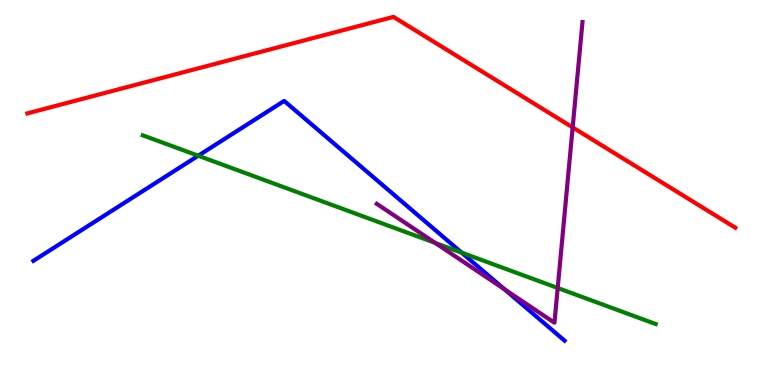[{'lines': ['blue', 'red'], 'intersections': []}, {'lines': ['green', 'red'], 'intersections': []}, {'lines': ['purple', 'red'], 'intersections': [{'x': 7.39, 'y': 6.69}]}, {'lines': ['blue', 'green'], 'intersections': [{'x': 2.56, 'y': 5.96}, {'x': 5.96, 'y': 3.44}]}, {'lines': ['blue', 'purple'], 'intersections': [{'x': 6.51, 'y': 2.49}]}, {'lines': ['green', 'purple'], 'intersections': [{'x': 5.61, 'y': 3.69}, {'x': 7.2, 'y': 2.52}]}]